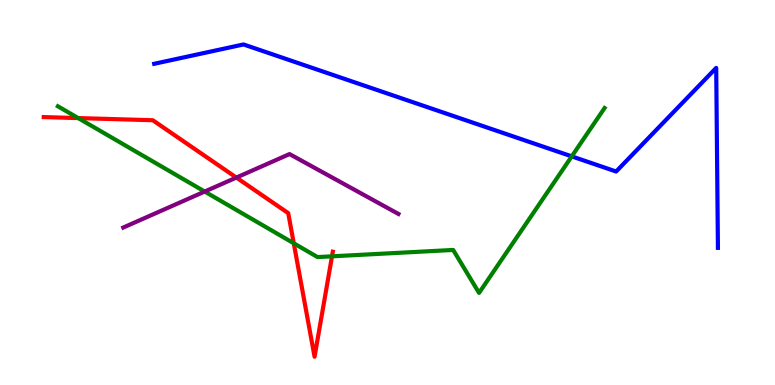[{'lines': ['blue', 'red'], 'intersections': []}, {'lines': ['green', 'red'], 'intersections': [{'x': 1.01, 'y': 6.93}, {'x': 3.79, 'y': 3.68}, {'x': 4.28, 'y': 3.34}]}, {'lines': ['purple', 'red'], 'intersections': [{'x': 3.05, 'y': 5.39}]}, {'lines': ['blue', 'green'], 'intersections': [{'x': 7.38, 'y': 5.94}]}, {'lines': ['blue', 'purple'], 'intersections': []}, {'lines': ['green', 'purple'], 'intersections': [{'x': 2.64, 'y': 5.02}]}]